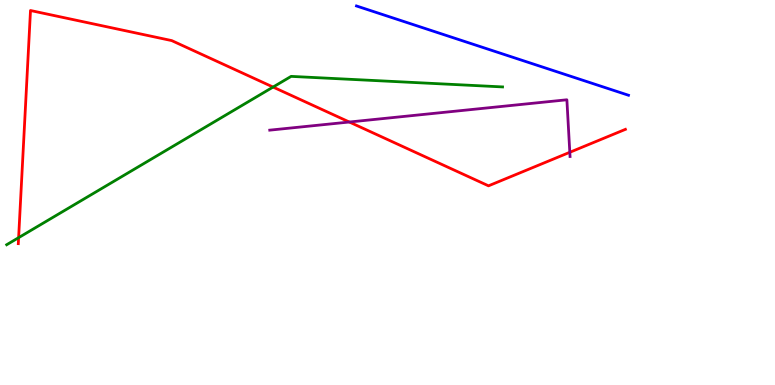[{'lines': ['blue', 'red'], 'intersections': []}, {'lines': ['green', 'red'], 'intersections': [{'x': 0.24, 'y': 3.83}, {'x': 3.52, 'y': 7.74}]}, {'lines': ['purple', 'red'], 'intersections': [{'x': 4.51, 'y': 6.83}, {'x': 7.35, 'y': 6.04}]}, {'lines': ['blue', 'green'], 'intersections': []}, {'lines': ['blue', 'purple'], 'intersections': []}, {'lines': ['green', 'purple'], 'intersections': []}]